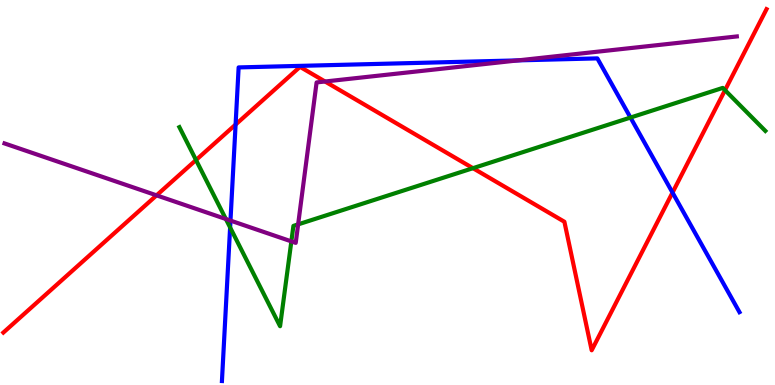[{'lines': ['blue', 'red'], 'intersections': [{'x': 3.04, 'y': 6.76}, {'x': 8.68, 'y': 5.0}]}, {'lines': ['green', 'red'], 'intersections': [{'x': 2.53, 'y': 5.84}, {'x': 6.1, 'y': 5.63}, {'x': 9.35, 'y': 7.66}]}, {'lines': ['purple', 'red'], 'intersections': [{'x': 2.02, 'y': 4.93}, {'x': 4.19, 'y': 7.88}]}, {'lines': ['blue', 'green'], 'intersections': [{'x': 2.97, 'y': 4.09}, {'x': 8.14, 'y': 6.95}]}, {'lines': ['blue', 'purple'], 'intersections': [{'x': 2.97, 'y': 4.27}, {'x': 6.68, 'y': 8.43}]}, {'lines': ['green', 'purple'], 'intersections': [{'x': 2.91, 'y': 4.31}, {'x': 3.76, 'y': 3.73}, {'x': 3.85, 'y': 4.17}]}]